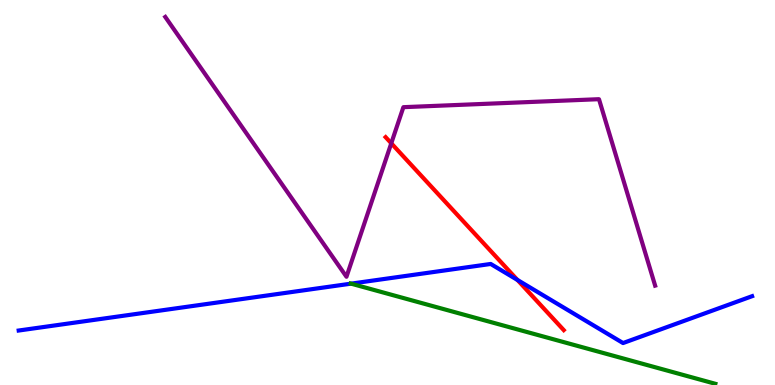[{'lines': ['blue', 'red'], 'intersections': [{'x': 6.68, 'y': 2.73}]}, {'lines': ['green', 'red'], 'intersections': []}, {'lines': ['purple', 'red'], 'intersections': [{'x': 5.05, 'y': 6.28}]}, {'lines': ['blue', 'green'], 'intersections': [{'x': 4.53, 'y': 2.63}]}, {'lines': ['blue', 'purple'], 'intersections': []}, {'lines': ['green', 'purple'], 'intersections': []}]